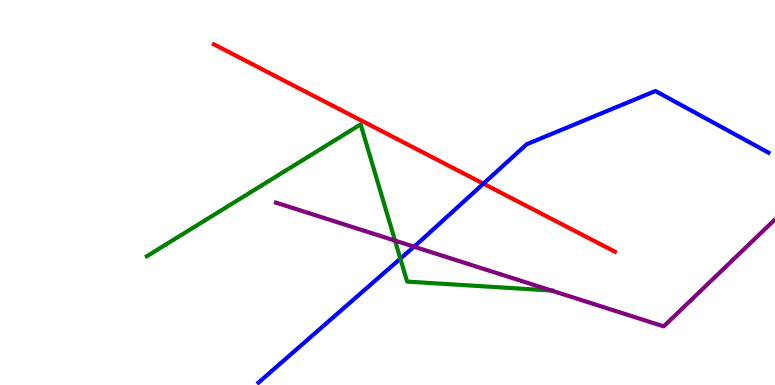[{'lines': ['blue', 'red'], 'intersections': [{'x': 6.24, 'y': 5.23}]}, {'lines': ['green', 'red'], 'intersections': []}, {'lines': ['purple', 'red'], 'intersections': []}, {'lines': ['blue', 'green'], 'intersections': [{'x': 5.17, 'y': 3.28}]}, {'lines': ['blue', 'purple'], 'intersections': [{'x': 5.34, 'y': 3.59}]}, {'lines': ['green', 'purple'], 'intersections': [{'x': 5.1, 'y': 3.75}, {'x': 7.12, 'y': 2.45}]}]